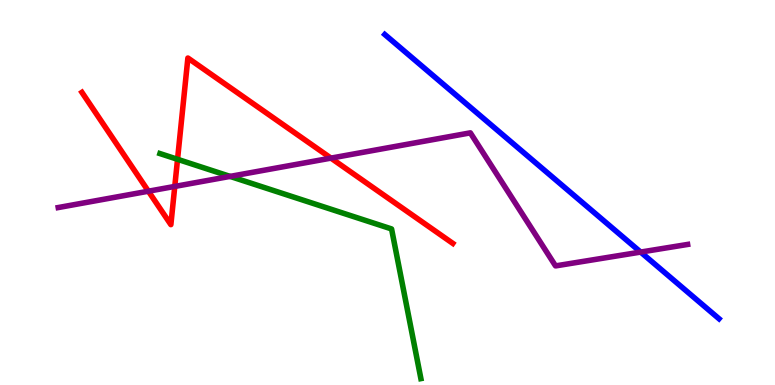[{'lines': ['blue', 'red'], 'intersections': []}, {'lines': ['green', 'red'], 'intersections': [{'x': 2.29, 'y': 5.86}]}, {'lines': ['purple', 'red'], 'intersections': [{'x': 1.91, 'y': 5.03}, {'x': 2.26, 'y': 5.16}, {'x': 4.27, 'y': 5.89}]}, {'lines': ['blue', 'green'], 'intersections': []}, {'lines': ['blue', 'purple'], 'intersections': [{'x': 8.27, 'y': 3.45}]}, {'lines': ['green', 'purple'], 'intersections': [{'x': 2.97, 'y': 5.42}]}]